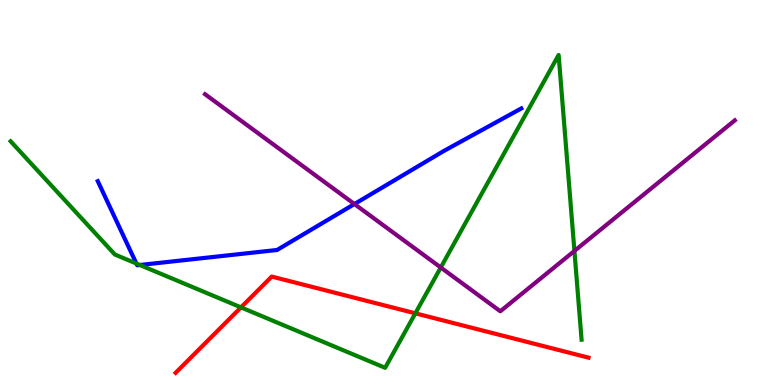[{'lines': ['blue', 'red'], 'intersections': []}, {'lines': ['green', 'red'], 'intersections': [{'x': 3.11, 'y': 2.02}, {'x': 5.36, 'y': 1.86}]}, {'lines': ['purple', 'red'], 'intersections': []}, {'lines': ['blue', 'green'], 'intersections': [{'x': 1.76, 'y': 3.15}, {'x': 1.8, 'y': 3.12}]}, {'lines': ['blue', 'purple'], 'intersections': [{'x': 4.57, 'y': 4.7}]}, {'lines': ['green', 'purple'], 'intersections': [{'x': 5.69, 'y': 3.05}, {'x': 7.41, 'y': 3.48}]}]